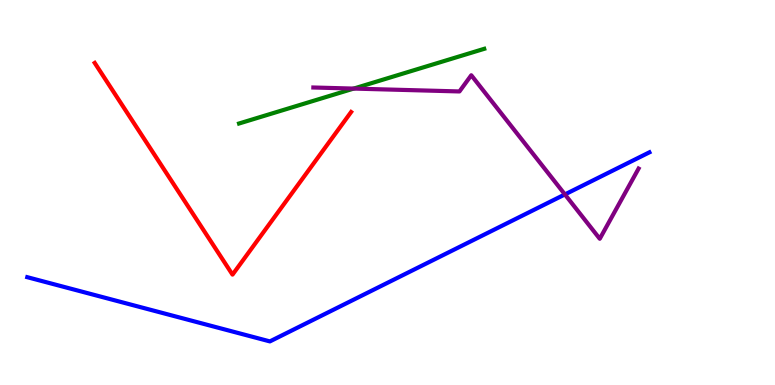[{'lines': ['blue', 'red'], 'intersections': []}, {'lines': ['green', 'red'], 'intersections': []}, {'lines': ['purple', 'red'], 'intersections': []}, {'lines': ['blue', 'green'], 'intersections': []}, {'lines': ['blue', 'purple'], 'intersections': [{'x': 7.29, 'y': 4.95}]}, {'lines': ['green', 'purple'], 'intersections': [{'x': 4.56, 'y': 7.7}]}]